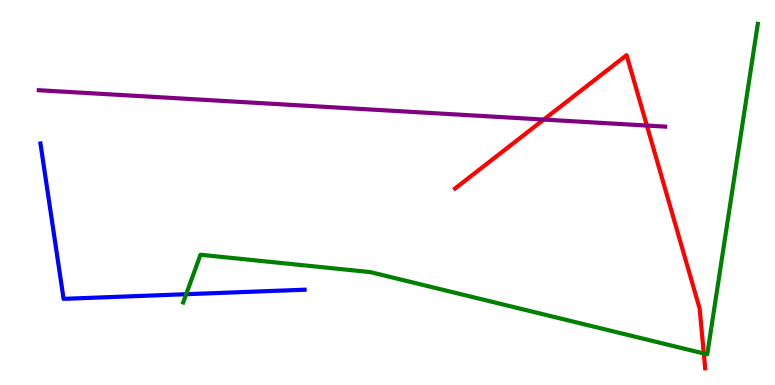[{'lines': ['blue', 'red'], 'intersections': []}, {'lines': ['green', 'red'], 'intersections': [{'x': 9.08, 'y': 0.819}]}, {'lines': ['purple', 'red'], 'intersections': [{'x': 7.02, 'y': 6.89}, {'x': 8.35, 'y': 6.74}]}, {'lines': ['blue', 'green'], 'intersections': [{'x': 2.4, 'y': 2.36}]}, {'lines': ['blue', 'purple'], 'intersections': []}, {'lines': ['green', 'purple'], 'intersections': []}]